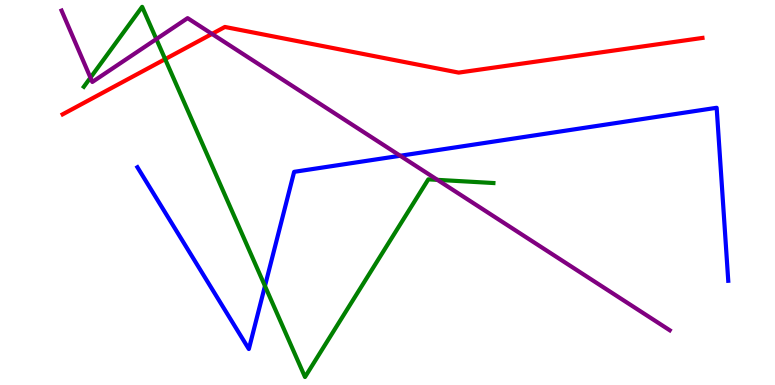[{'lines': ['blue', 'red'], 'intersections': []}, {'lines': ['green', 'red'], 'intersections': [{'x': 2.13, 'y': 8.46}]}, {'lines': ['purple', 'red'], 'intersections': [{'x': 2.74, 'y': 9.12}]}, {'lines': ['blue', 'green'], 'intersections': [{'x': 3.42, 'y': 2.57}]}, {'lines': ['blue', 'purple'], 'intersections': [{'x': 5.16, 'y': 5.95}]}, {'lines': ['green', 'purple'], 'intersections': [{'x': 1.17, 'y': 7.98}, {'x': 2.02, 'y': 8.98}, {'x': 5.64, 'y': 5.33}]}]